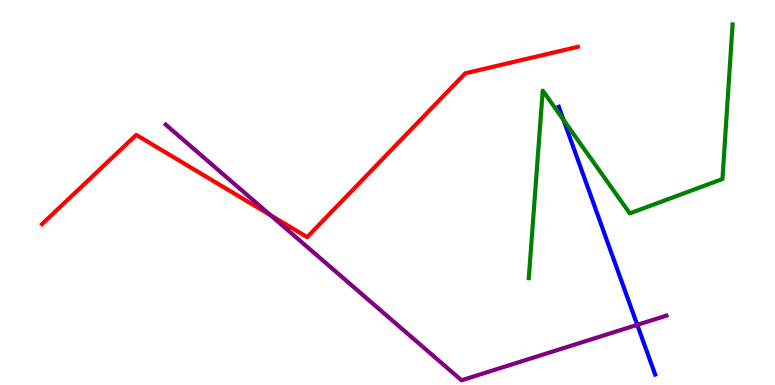[{'lines': ['blue', 'red'], 'intersections': []}, {'lines': ['green', 'red'], 'intersections': []}, {'lines': ['purple', 'red'], 'intersections': [{'x': 3.49, 'y': 4.41}]}, {'lines': ['blue', 'green'], 'intersections': [{'x': 7.27, 'y': 6.88}]}, {'lines': ['blue', 'purple'], 'intersections': [{'x': 8.22, 'y': 1.56}]}, {'lines': ['green', 'purple'], 'intersections': []}]